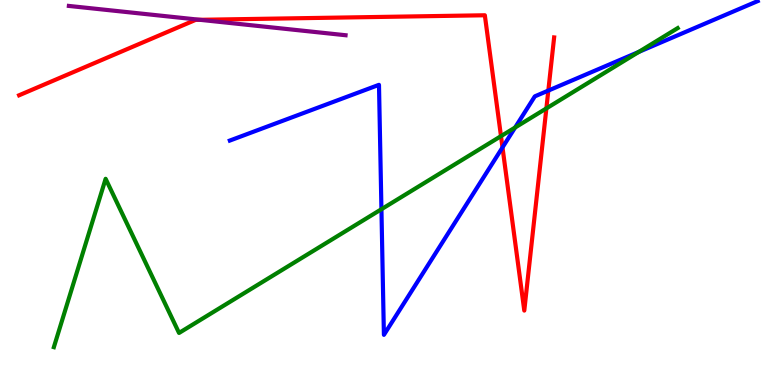[{'lines': ['blue', 'red'], 'intersections': [{'x': 6.48, 'y': 6.17}, {'x': 7.08, 'y': 7.65}]}, {'lines': ['green', 'red'], 'intersections': [{'x': 6.46, 'y': 6.46}, {'x': 7.05, 'y': 7.18}]}, {'lines': ['purple', 'red'], 'intersections': [{'x': 2.58, 'y': 9.49}]}, {'lines': ['blue', 'green'], 'intersections': [{'x': 4.92, 'y': 4.57}, {'x': 6.65, 'y': 6.69}, {'x': 8.24, 'y': 8.65}]}, {'lines': ['blue', 'purple'], 'intersections': []}, {'lines': ['green', 'purple'], 'intersections': []}]